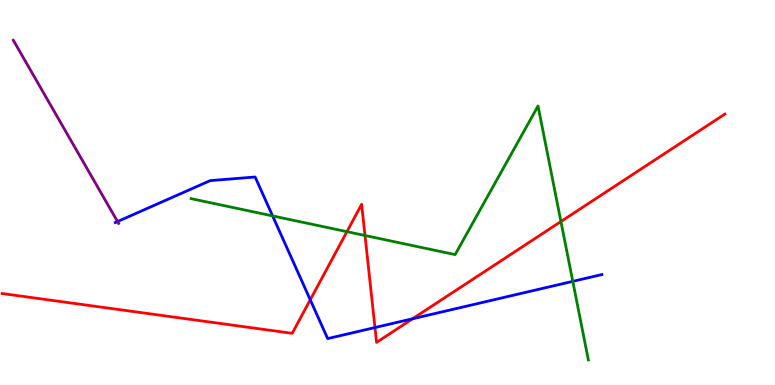[{'lines': ['blue', 'red'], 'intersections': [{'x': 4.0, 'y': 2.21}, {'x': 4.84, 'y': 1.49}, {'x': 5.32, 'y': 1.72}]}, {'lines': ['green', 'red'], 'intersections': [{'x': 4.48, 'y': 3.98}, {'x': 4.71, 'y': 3.88}, {'x': 7.24, 'y': 4.25}]}, {'lines': ['purple', 'red'], 'intersections': []}, {'lines': ['blue', 'green'], 'intersections': [{'x': 3.52, 'y': 4.39}, {'x': 7.39, 'y': 2.69}]}, {'lines': ['blue', 'purple'], 'intersections': [{'x': 1.52, 'y': 4.25}]}, {'lines': ['green', 'purple'], 'intersections': []}]